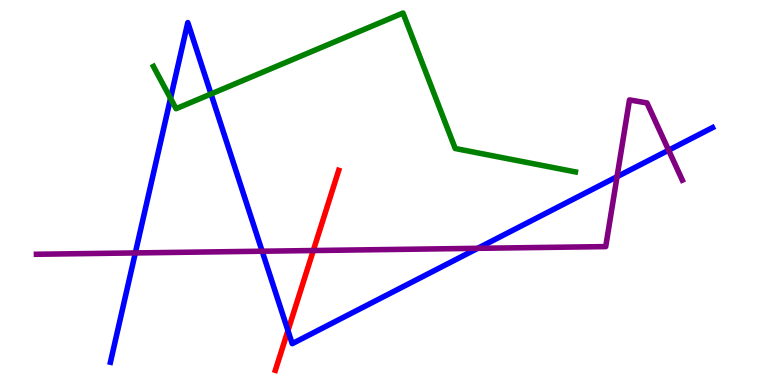[{'lines': ['blue', 'red'], 'intersections': [{'x': 3.72, 'y': 1.41}]}, {'lines': ['green', 'red'], 'intersections': []}, {'lines': ['purple', 'red'], 'intersections': [{'x': 4.04, 'y': 3.49}]}, {'lines': ['blue', 'green'], 'intersections': [{'x': 2.2, 'y': 7.45}, {'x': 2.72, 'y': 7.56}]}, {'lines': ['blue', 'purple'], 'intersections': [{'x': 1.75, 'y': 3.43}, {'x': 3.38, 'y': 3.47}, {'x': 6.16, 'y': 3.55}, {'x': 7.96, 'y': 5.41}, {'x': 8.63, 'y': 6.1}]}, {'lines': ['green', 'purple'], 'intersections': []}]